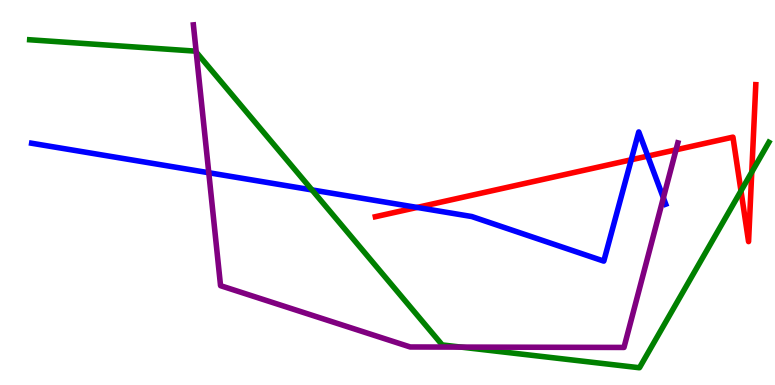[{'lines': ['blue', 'red'], 'intersections': [{'x': 5.38, 'y': 4.61}, {'x': 8.14, 'y': 5.85}, {'x': 8.36, 'y': 5.95}]}, {'lines': ['green', 'red'], 'intersections': [{'x': 9.56, 'y': 5.04}, {'x': 9.7, 'y': 5.53}]}, {'lines': ['purple', 'red'], 'intersections': [{'x': 8.72, 'y': 6.11}]}, {'lines': ['blue', 'green'], 'intersections': [{'x': 4.03, 'y': 5.07}]}, {'lines': ['blue', 'purple'], 'intersections': [{'x': 2.69, 'y': 5.51}, {'x': 8.56, 'y': 4.86}]}, {'lines': ['green', 'purple'], 'intersections': [{'x': 2.53, 'y': 8.65}, {'x': 5.95, 'y': 0.985}]}]